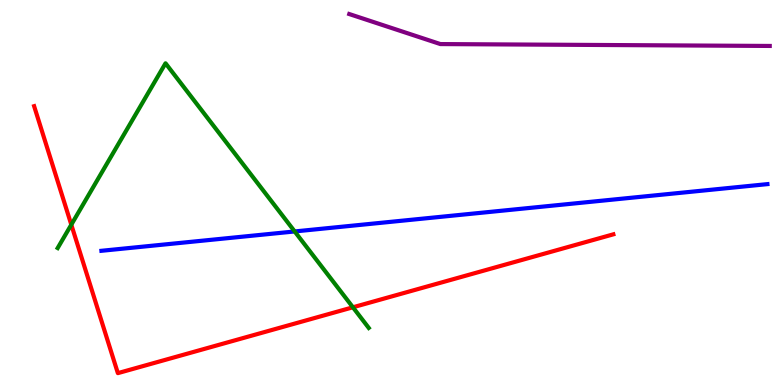[{'lines': ['blue', 'red'], 'intersections': []}, {'lines': ['green', 'red'], 'intersections': [{'x': 0.92, 'y': 4.16}, {'x': 4.55, 'y': 2.02}]}, {'lines': ['purple', 'red'], 'intersections': []}, {'lines': ['blue', 'green'], 'intersections': [{'x': 3.8, 'y': 3.99}]}, {'lines': ['blue', 'purple'], 'intersections': []}, {'lines': ['green', 'purple'], 'intersections': []}]